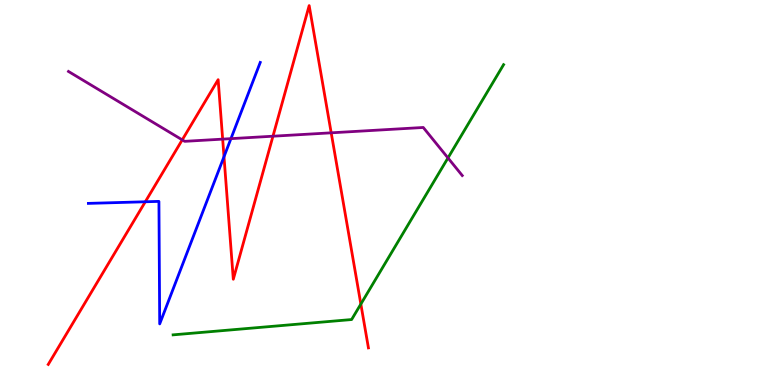[{'lines': ['blue', 'red'], 'intersections': [{'x': 1.87, 'y': 4.76}, {'x': 2.89, 'y': 5.93}]}, {'lines': ['green', 'red'], 'intersections': [{'x': 4.66, 'y': 2.1}]}, {'lines': ['purple', 'red'], 'intersections': [{'x': 2.35, 'y': 6.37}, {'x': 2.87, 'y': 6.39}, {'x': 3.52, 'y': 6.46}, {'x': 4.27, 'y': 6.55}]}, {'lines': ['blue', 'green'], 'intersections': []}, {'lines': ['blue', 'purple'], 'intersections': [{'x': 2.98, 'y': 6.4}]}, {'lines': ['green', 'purple'], 'intersections': [{'x': 5.78, 'y': 5.9}]}]